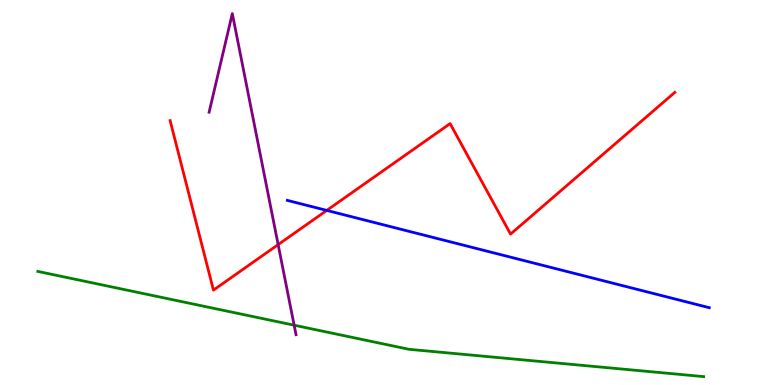[{'lines': ['blue', 'red'], 'intersections': [{'x': 4.22, 'y': 4.53}]}, {'lines': ['green', 'red'], 'intersections': []}, {'lines': ['purple', 'red'], 'intersections': [{'x': 3.59, 'y': 3.65}]}, {'lines': ['blue', 'green'], 'intersections': []}, {'lines': ['blue', 'purple'], 'intersections': []}, {'lines': ['green', 'purple'], 'intersections': [{'x': 3.8, 'y': 1.55}]}]